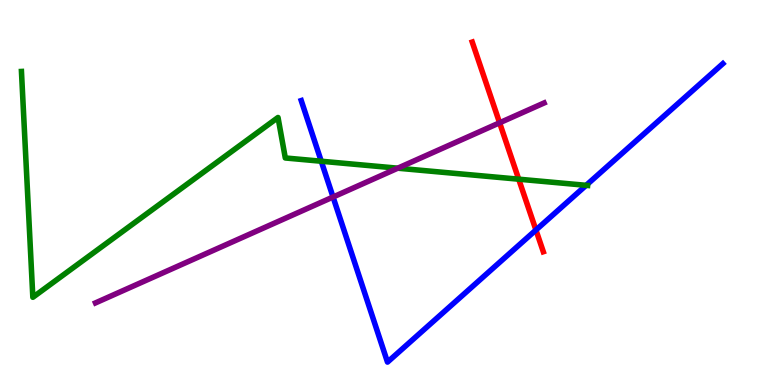[{'lines': ['blue', 'red'], 'intersections': [{'x': 6.92, 'y': 4.03}]}, {'lines': ['green', 'red'], 'intersections': [{'x': 6.69, 'y': 5.35}]}, {'lines': ['purple', 'red'], 'intersections': [{'x': 6.45, 'y': 6.81}]}, {'lines': ['blue', 'green'], 'intersections': [{'x': 4.15, 'y': 5.81}, {'x': 7.56, 'y': 5.19}]}, {'lines': ['blue', 'purple'], 'intersections': [{'x': 4.3, 'y': 4.88}]}, {'lines': ['green', 'purple'], 'intersections': [{'x': 5.13, 'y': 5.63}]}]